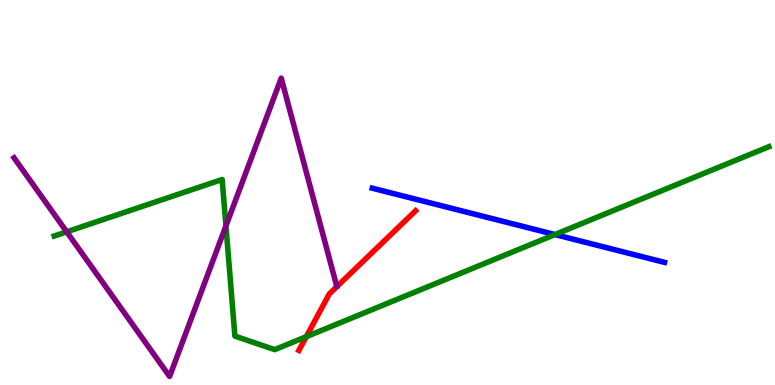[{'lines': ['blue', 'red'], 'intersections': []}, {'lines': ['green', 'red'], 'intersections': [{'x': 3.95, 'y': 1.26}]}, {'lines': ['purple', 'red'], 'intersections': []}, {'lines': ['blue', 'green'], 'intersections': [{'x': 7.16, 'y': 3.91}]}, {'lines': ['blue', 'purple'], 'intersections': []}, {'lines': ['green', 'purple'], 'intersections': [{'x': 0.861, 'y': 3.98}, {'x': 2.92, 'y': 4.13}]}]